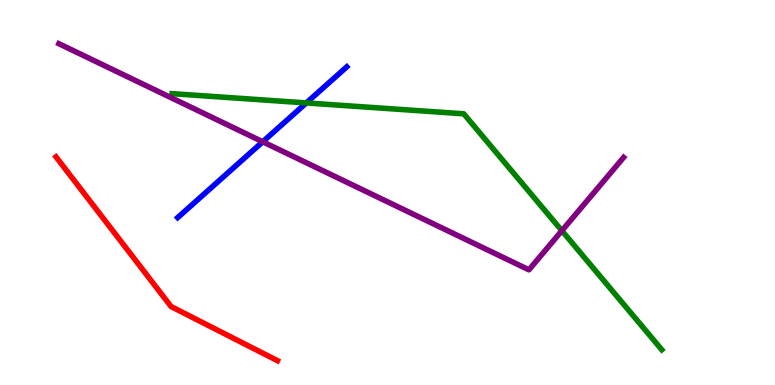[{'lines': ['blue', 'red'], 'intersections': []}, {'lines': ['green', 'red'], 'intersections': []}, {'lines': ['purple', 'red'], 'intersections': []}, {'lines': ['blue', 'green'], 'intersections': [{'x': 3.95, 'y': 7.33}]}, {'lines': ['blue', 'purple'], 'intersections': [{'x': 3.39, 'y': 6.32}]}, {'lines': ['green', 'purple'], 'intersections': [{'x': 7.25, 'y': 4.01}]}]